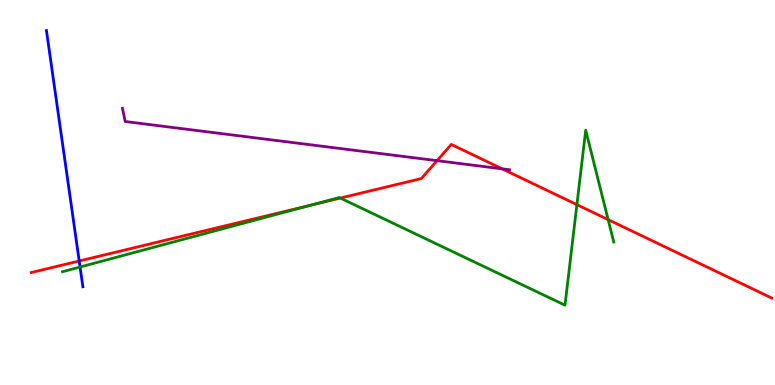[{'lines': ['blue', 'red'], 'intersections': [{'x': 1.02, 'y': 3.22}]}, {'lines': ['green', 'red'], 'intersections': [{'x': 4.01, 'y': 4.67}, {'x': 4.39, 'y': 4.86}, {'x': 7.44, 'y': 4.68}, {'x': 7.85, 'y': 4.3}]}, {'lines': ['purple', 'red'], 'intersections': [{'x': 5.64, 'y': 5.83}, {'x': 6.48, 'y': 5.61}]}, {'lines': ['blue', 'green'], 'intersections': [{'x': 1.03, 'y': 3.06}]}, {'lines': ['blue', 'purple'], 'intersections': []}, {'lines': ['green', 'purple'], 'intersections': []}]